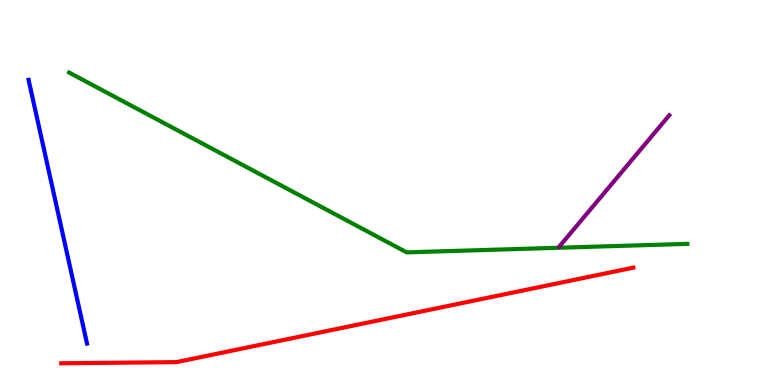[{'lines': ['blue', 'red'], 'intersections': []}, {'lines': ['green', 'red'], 'intersections': []}, {'lines': ['purple', 'red'], 'intersections': []}, {'lines': ['blue', 'green'], 'intersections': []}, {'lines': ['blue', 'purple'], 'intersections': []}, {'lines': ['green', 'purple'], 'intersections': []}]